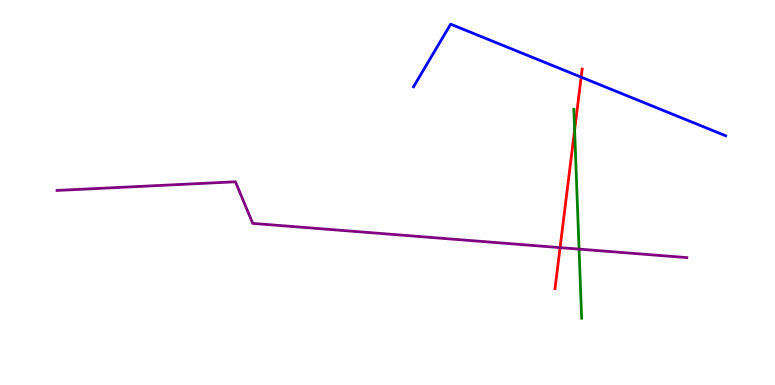[{'lines': ['blue', 'red'], 'intersections': [{'x': 7.5, 'y': 8.0}]}, {'lines': ['green', 'red'], 'intersections': [{'x': 7.41, 'y': 6.62}]}, {'lines': ['purple', 'red'], 'intersections': [{'x': 7.23, 'y': 3.57}]}, {'lines': ['blue', 'green'], 'intersections': []}, {'lines': ['blue', 'purple'], 'intersections': []}, {'lines': ['green', 'purple'], 'intersections': [{'x': 7.47, 'y': 3.53}]}]